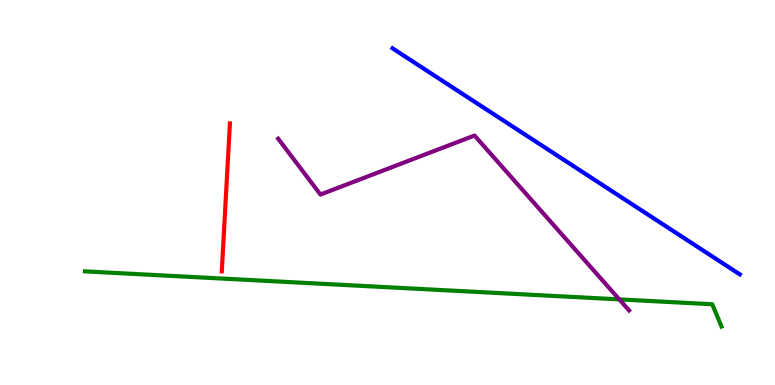[{'lines': ['blue', 'red'], 'intersections': []}, {'lines': ['green', 'red'], 'intersections': []}, {'lines': ['purple', 'red'], 'intersections': []}, {'lines': ['blue', 'green'], 'intersections': []}, {'lines': ['blue', 'purple'], 'intersections': []}, {'lines': ['green', 'purple'], 'intersections': [{'x': 7.99, 'y': 2.22}]}]